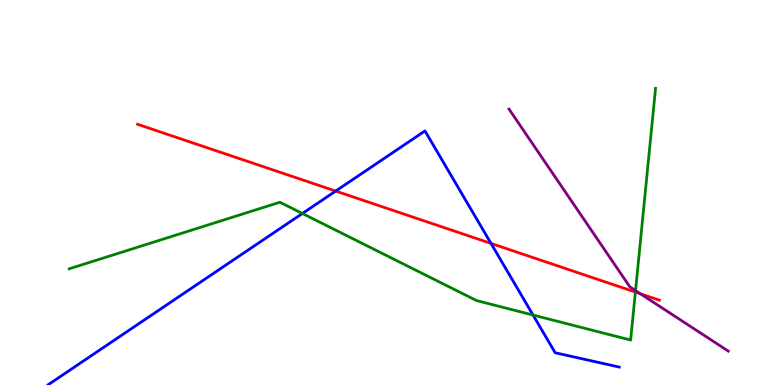[{'lines': ['blue', 'red'], 'intersections': [{'x': 4.33, 'y': 5.04}, {'x': 6.34, 'y': 3.68}]}, {'lines': ['green', 'red'], 'intersections': [{'x': 8.2, 'y': 2.41}]}, {'lines': ['purple', 'red'], 'intersections': [{'x': 8.26, 'y': 2.37}]}, {'lines': ['blue', 'green'], 'intersections': [{'x': 3.9, 'y': 4.45}, {'x': 6.88, 'y': 1.82}]}, {'lines': ['blue', 'purple'], 'intersections': []}, {'lines': ['green', 'purple'], 'intersections': [{'x': 8.2, 'y': 2.45}]}]